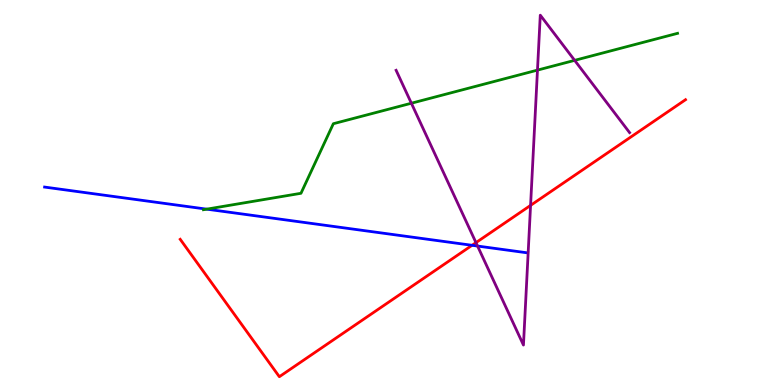[{'lines': ['blue', 'red'], 'intersections': [{'x': 6.09, 'y': 3.63}]}, {'lines': ['green', 'red'], 'intersections': []}, {'lines': ['purple', 'red'], 'intersections': [{'x': 6.14, 'y': 3.7}, {'x': 6.85, 'y': 4.67}]}, {'lines': ['blue', 'green'], 'intersections': [{'x': 2.67, 'y': 4.57}]}, {'lines': ['blue', 'purple'], 'intersections': [{'x': 6.16, 'y': 3.61}]}, {'lines': ['green', 'purple'], 'intersections': [{'x': 5.31, 'y': 7.32}, {'x': 6.94, 'y': 8.18}, {'x': 7.41, 'y': 8.43}]}]